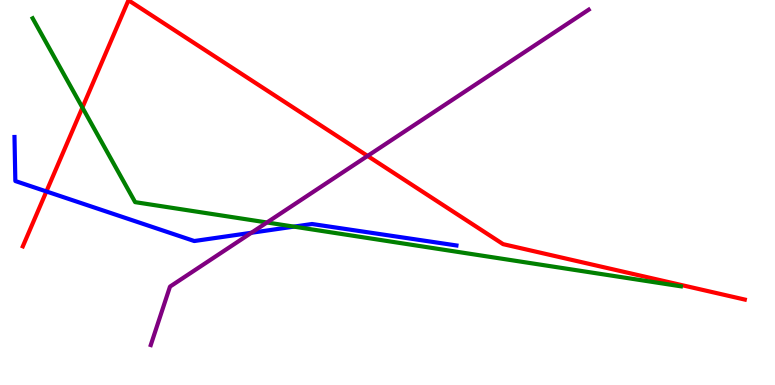[{'lines': ['blue', 'red'], 'intersections': [{'x': 0.599, 'y': 5.03}]}, {'lines': ['green', 'red'], 'intersections': [{'x': 1.06, 'y': 7.21}]}, {'lines': ['purple', 'red'], 'intersections': [{'x': 4.74, 'y': 5.95}]}, {'lines': ['blue', 'green'], 'intersections': [{'x': 3.79, 'y': 4.11}]}, {'lines': ['blue', 'purple'], 'intersections': [{'x': 3.24, 'y': 3.95}]}, {'lines': ['green', 'purple'], 'intersections': [{'x': 3.44, 'y': 4.22}]}]